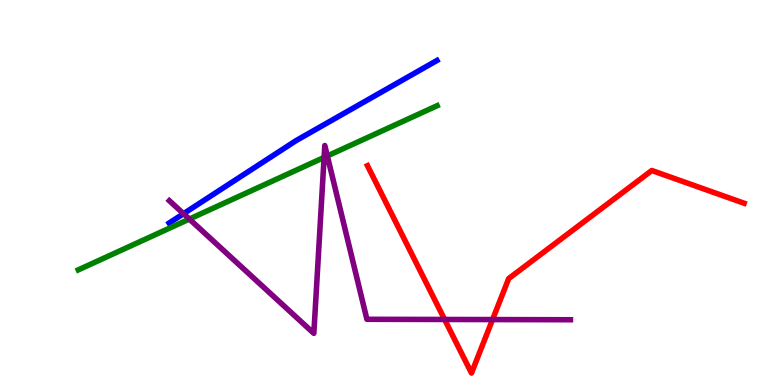[{'lines': ['blue', 'red'], 'intersections': []}, {'lines': ['green', 'red'], 'intersections': []}, {'lines': ['purple', 'red'], 'intersections': [{'x': 5.74, 'y': 1.7}, {'x': 6.36, 'y': 1.7}]}, {'lines': ['blue', 'green'], 'intersections': []}, {'lines': ['blue', 'purple'], 'intersections': [{'x': 2.37, 'y': 4.45}]}, {'lines': ['green', 'purple'], 'intersections': [{'x': 2.44, 'y': 4.31}, {'x': 4.18, 'y': 5.91}, {'x': 4.22, 'y': 5.95}]}]